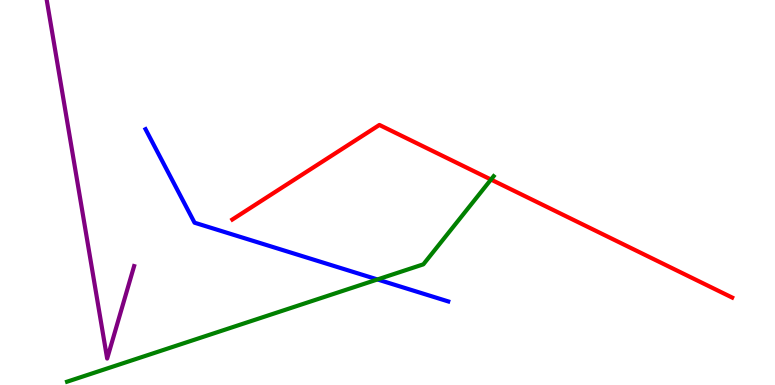[{'lines': ['blue', 'red'], 'intersections': []}, {'lines': ['green', 'red'], 'intersections': [{'x': 6.34, 'y': 5.34}]}, {'lines': ['purple', 'red'], 'intersections': []}, {'lines': ['blue', 'green'], 'intersections': [{'x': 4.87, 'y': 2.74}]}, {'lines': ['blue', 'purple'], 'intersections': []}, {'lines': ['green', 'purple'], 'intersections': []}]